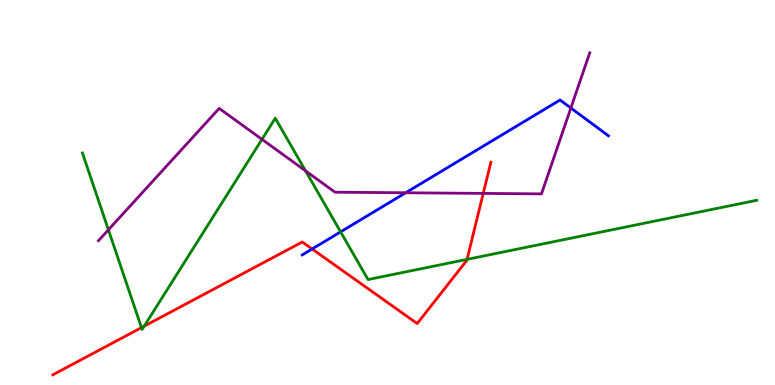[{'lines': ['blue', 'red'], 'intersections': [{'x': 4.03, 'y': 3.53}]}, {'lines': ['green', 'red'], 'intersections': [{'x': 1.83, 'y': 1.49}, {'x': 1.86, 'y': 1.53}, {'x': 6.03, 'y': 3.26}]}, {'lines': ['purple', 'red'], 'intersections': [{'x': 6.24, 'y': 4.98}]}, {'lines': ['blue', 'green'], 'intersections': [{'x': 4.4, 'y': 3.98}]}, {'lines': ['blue', 'purple'], 'intersections': [{'x': 5.23, 'y': 4.99}, {'x': 7.37, 'y': 7.2}]}, {'lines': ['green', 'purple'], 'intersections': [{'x': 1.4, 'y': 4.03}, {'x': 3.38, 'y': 6.38}, {'x': 3.94, 'y': 5.56}]}]